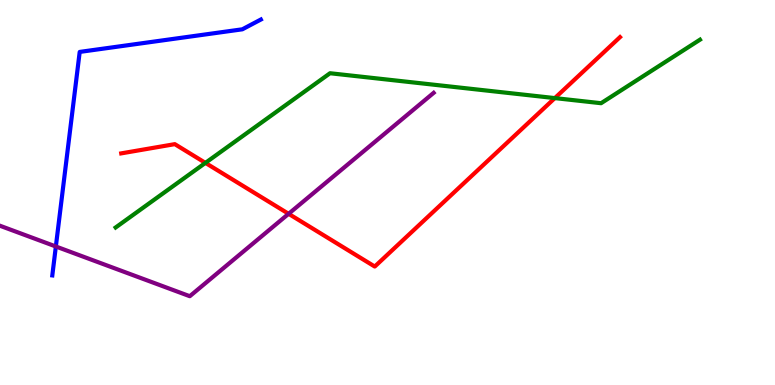[{'lines': ['blue', 'red'], 'intersections': []}, {'lines': ['green', 'red'], 'intersections': [{'x': 2.65, 'y': 5.77}, {'x': 7.16, 'y': 7.45}]}, {'lines': ['purple', 'red'], 'intersections': [{'x': 3.72, 'y': 4.45}]}, {'lines': ['blue', 'green'], 'intersections': []}, {'lines': ['blue', 'purple'], 'intersections': [{'x': 0.721, 'y': 3.6}]}, {'lines': ['green', 'purple'], 'intersections': []}]